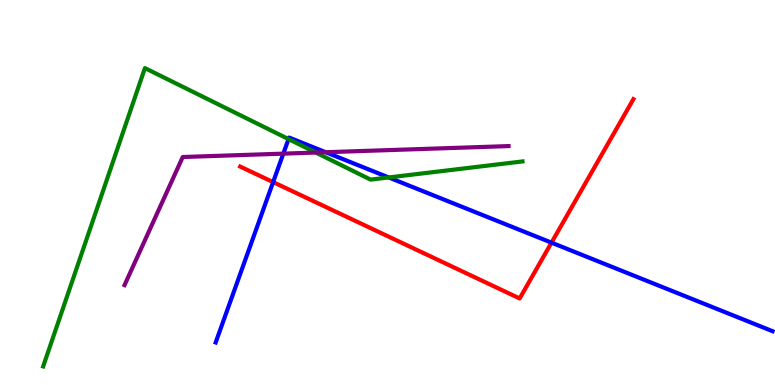[{'lines': ['blue', 'red'], 'intersections': [{'x': 3.52, 'y': 5.27}, {'x': 7.12, 'y': 3.7}]}, {'lines': ['green', 'red'], 'intersections': []}, {'lines': ['purple', 'red'], 'intersections': []}, {'lines': ['blue', 'green'], 'intersections': [{'x': 3.72, 'y': 6.39}, {'x': 5.02, 'y': 5.39}]}, {'lines': ['blue', 'purple'], 'intersections': [{'x': 3.66, 'y': 6.01}, {'x': 4.2, 'y': 6.05}]}, {'lines': ['green', 'purple'], 'intersections': [{'x': 4.07, 'y': 6.04}]}]